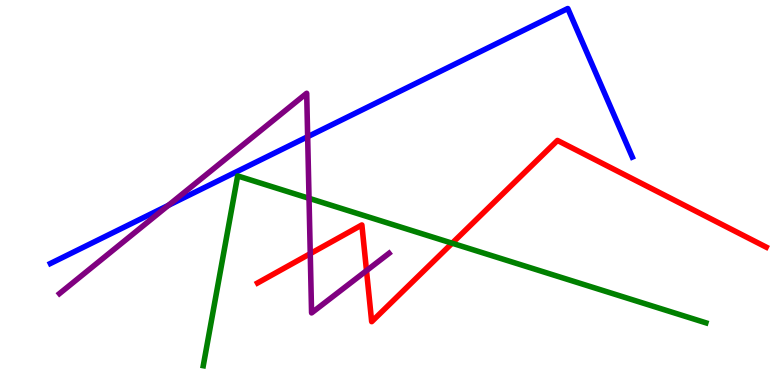[{'lines': ['blue', 'red'], 'intersections': []}, {'lines': ['green', 'red'], 'intersections': [{'x': 5.83, 'y': 3.68}]}, {'lines': ['purple', 'red'], 'intersections': [{'x': 4.0, 'y': 3.41}, {'x': 4.73, 'y': 2.97}]}, {'lines': ['blue', 'green'], 'intersections': []}, {'lines': ['blue', 'purple'], 'intersections': [{'x': 2.17, 'y': 4.67}, {'x': 3.97, 'y': 6.45}]}, {'lines': ['green', 'purple'], 'intersections': [{'x': 3.99, 'y': 4.85}]}]